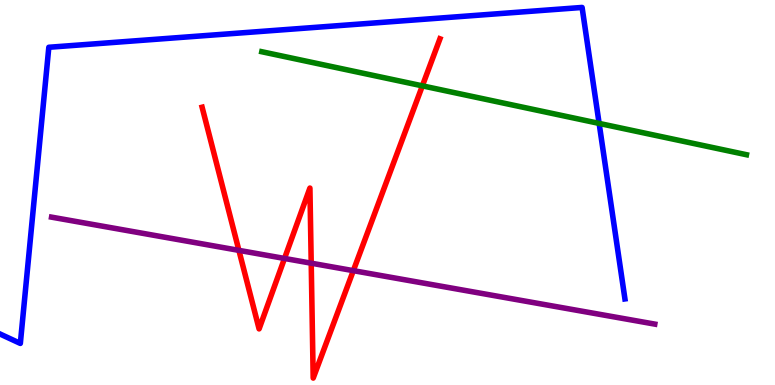[{'lines': ['blue', 'red'], 'intersections': []}, {'lines': ['green', 'red'], 'intersections': [{'x': 5.45, 'y': 7.77}]}, {'lines': ['purple', 'red'], 'intersections': [{'x': 3.08, 'y': 3.5}, {'x': 3.67, 'y': 3.29}, {'x': 4.02, 'y': 3.16}, {'x': 4.56, 'y': 2.97}]}, {'lines': ['blue', 'green'], 'intersections': [{'x': 7.73, 'y': 6.79}]}, {'lines': ['blue', 'purple'], 'intersections': []}, {'lines': ['green', 'purple'], 'intersections': []}]